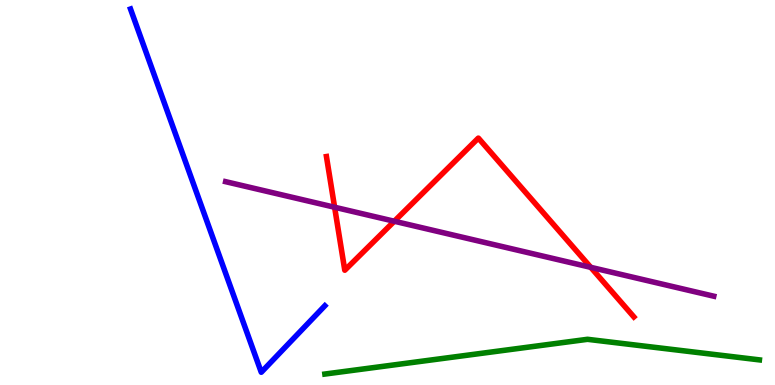[{'lines': ['blue', 'red'], 'intersections': []}, {'lines': ['green', 'red'], 'intersections': []}, {'lines': ['purple', 'red'], 'intersections': [{'x': 4.32, 'y': 4.62}, {'x': 5.09, 'y': 4.25}, {'x': 7.62, 'y': 3.06}]}, {'lines': ['blue', 'green'], 'intersections': []}, {'lines': ['blue', 'purple'], 'intersections': []}, {'lines': ['green', 'purple'], 'intersections': []}]